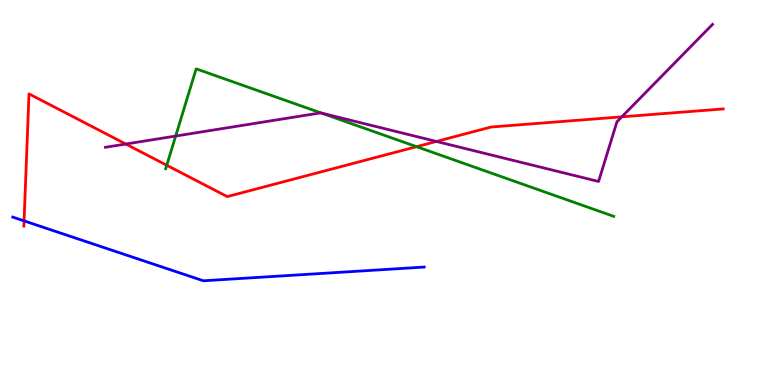[{'lines': ['blue', 'red'], 'intersections': [{'x': 0.311, 'y': 4.26}]}, {'lines': ['green', 'red'], 'intersections': [{'x': 2.15, 'y': 5.71}, {'x': 5.37, 'y': 6.19}]}, {'lines': ['purple', 'red'], 'intersections': [{'x': 1.62, 'y': 6.26}, {'x': 5.63, 'y': 6.33}, {'x': 8.02, 'y': 6.97}]}, {'lines': ['blue', 'green'], 'intersections': []}, {'lines': ['blue', 'purple'], 'intersections': []}, {'lines': ['green', 'purple'], 'intersections': [{'x': 2.27, 'y': 6.47}, {'x': 4.14, 'y': 7.06}]}]